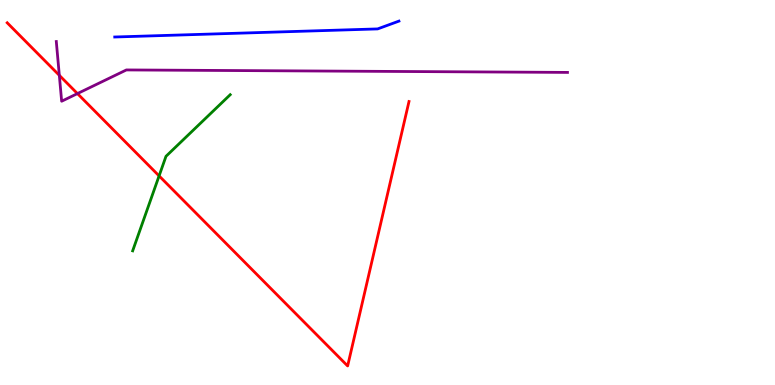[{'lines': ['blue', 'red'], 'intersections': []}, {'lines': ['green', 'red'], 'intersections': [{'x': 2.05, 'y': 5.43}]}, {'lines': ['purple', 'red'], 'intersections': [{'x': 0.766, 'y': 8.04}, {'x': 0.999, 'y': 7.57}]}, {'lines': ['blue', 'green'], 'intersections': []}, {'lines': ['blue', 'purple'], 'intersections': []}, {'lines': ['green', 'purple'], 'intersections': []}]